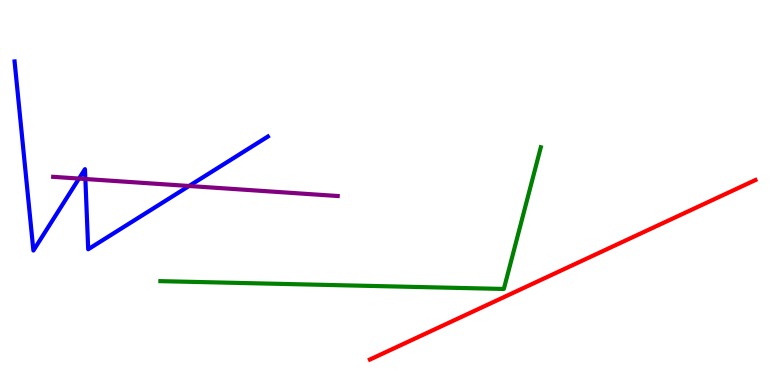[{'lines': ['blue', 'red'], 'intersections': []}, {'lines': ['green', 'red'], 'intersections': []}, {'lines': ['purple', 'red'], 'intersections': []}, {'lines': ['blue', 'green'], 'intersections': []}, {'lines': ['blue', 'purple'], 'intersections': [{'x': 1.02, 'y': 5.36}, {'x': 1.1, 'y': 5.35}, {'x': 2.44, 'y': 5.17}]}, {'lines': ['green', 'purple'], 'intersections': []}]